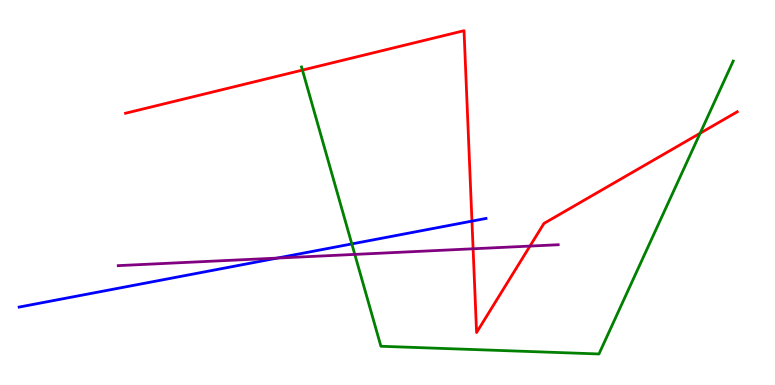[{'lines': ['blue', 'red'], 'intersections': [{'x': 6.09, 'y': 4.26}]}, {'lines': ['green', 'red'], 'intersections': [{'x': 3.9, 'y': 8.18}, {'x': 9.03, 'y': 6.54}]}, {'lines': ['purple', 'red'], 'intersections': [{'x': 6.1, 'y': 3.54}, {'x': 6.84, 'y': 3.61}]}, {'lines': ['blue', 'green'], 'intersections': [{'x': 4.54, 'y': 3.66}]}, {'lines': ['blue', 'purple'], 'intersections': [{'x': 3.58, 'y': 3.3}]}, {'lines': ['green', 'purple'], 'intersections': [{'x': 4.58, 'y': 3.39}]}]